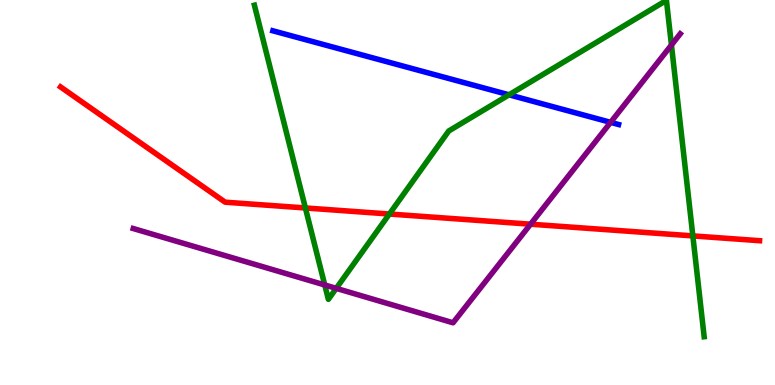[{'lines': ['blue', 'red'], 'intersections': []}, {'lines': ['green', 'red'], 'intersections': [{'x': 3.94, 'y': 4.6}, {'x': 5.02, 'y': 4.44}, {'x': 8.94, 'y': 3.87}]}, {'lines': ['purple', 'red'], 'intersections': [{'x': 6.85, 'y': 4.18}]}, {'lines': ['blue', 'green'], 'intersections': [{'x': 6.57, 'y': 7.54}]}, {'lines': ['blue', 'purple'], 'intersections': [{'x': 7.88, 'y': 6.82}]}, {'lines': ['green', 'purple'], 'intersections': [{'x': 4.19, 'y': 2.6}, {'x': 4.34, 'y': 2.51}, {'x': 8.66, 'y': 8.83}]}]